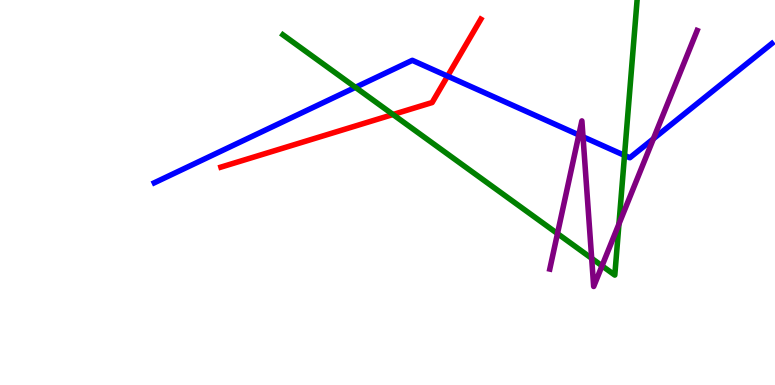[{'lines': ['blue', 'red'], 'intersections': [{'x': 5.77, 'y': 8.02}]}, {'lines': ['green', 'red'], 'intersections': [{'x': 5.07, 'y': 7.03}]}, {'lines': ['purple', 'red'], 'intersections': []}, {'lines': ['blue', 'green'], 'intersections': [{'x': 4.59, 'y': 7.73}, {'x': 8.06, 'y': 5.96}]}, {'lines': ['blue', 'purple'], 'intersections': [{'x': 7.47, 'y': 6.5}, {'x': 7.52, 'y': 6.45}, {'x': 8.43, 'y': 6.4}]}, {'lines': ['green', 'purple'], 'intersections': [{'x': 7.19, 'y': 3.93}, {'x': 7.63, 'y': 3.29}, {'x': 7.77, 'y': 3.1}, {'x': 7.99, 'y': 4.18}]}]